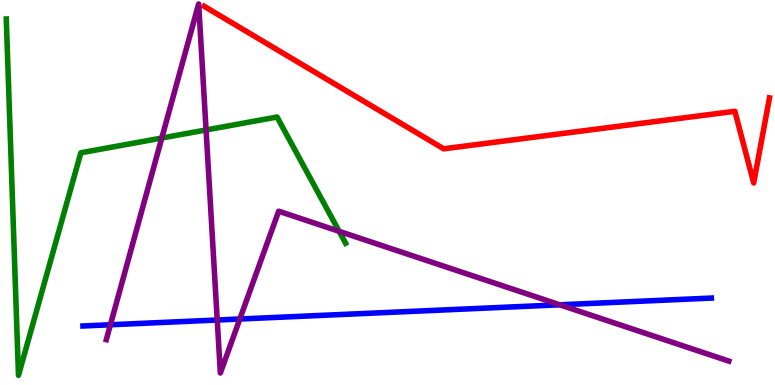[{'lines': ['blue', 'red'], 'intersections': []}, {'lines': ['green', 'red'], 'intersections': []}, {'lines': ['purple', 'red'], 'intersections': []}, {'lines': ['blue', 'green'], 'intersections': []}, {'lines': ['blue', 'purple'], 'intersections': [{'x': 1.42, 'y': 1.56}, {'x': 2.8, 'y': 1.69}, {'x': 3.09, 'y': 1.71}, {'x': 7.22, 'y': 2.08}]}, {'lines': ['green', 'purple'], 'intersections': [{'x': 2.09, 'y': 6.41}, {'x': 2.66, 'y': 6.62}, {'x': 4.38, 'y': 3.99}]}]